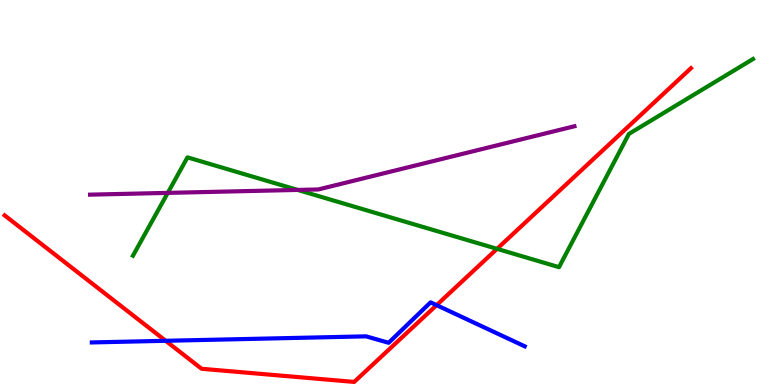[{'lines': ['blue', 'red'], 'intersections': [{'x': 2.14, 'y': 1.15}, {'x': 5.63, 'y': 2.07}]}, {'lines': ['green', 'red'], 'intersections': [{'x': 6.41, 'y': 3.54}]}, {'lines': ['purple', 'red'], 'intersections': []}, {'lines': ['blue', 'green'], 'intersections': []}, {'lines': ['blue', 'purple'], 'intersections': []}, {'lines': ['green', 'purple'], 'intersections': [{'x': 2.16, 'y': 4.99}, {'x': 3.84, 'y': 5.07}]}]